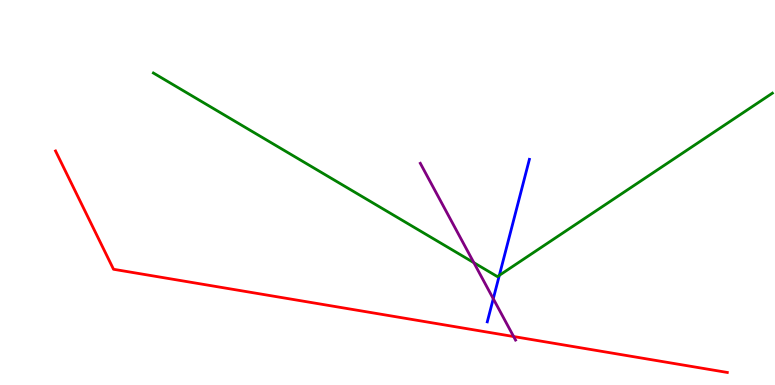[{'lines': ['blue', 'red'], 'intersections': []}, {'lines': ['green', 'red'], 'intersections': []}, {'lines': ['purple', 'red'], 'intersections': [{'x': 6.63, 'y': 1.26}]}, {'lines': ['blue', 'green'], 'intersections': [{'x': 6.44, 'y': 2.85}]}, {'lines': ['blue', 'purple'], 'intersections': [{'x': 6.36, 'y': 2.24}]}, {'lines': ['green', 'purple'], 'intersections': [{'x': 6.11, 'y': 3.18}]}]